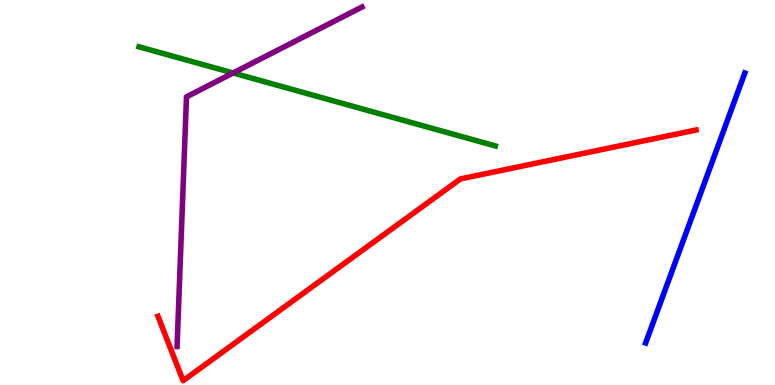[{'lines': ['blue', 'red'], 'intersections': []}, {'lines': ['green', 'red'], 'intersections': []}, {'lines': ['purple', 'red'], 'intersections': []}, {'lines': ['blue', 'green'], 'intersections': []}, {'lines': ['blue', 'purple'], 'intersections': []}, {'lines': ['green', 'purple'], 'intersections': [{'x': 3.01, 'y': 8.1}]}]